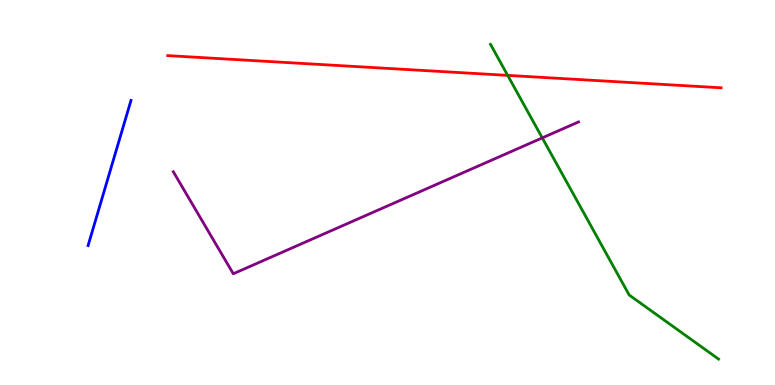[{'lines': ['blue', 'red'], 'intersections': []}, {'lines': ['green', 'red'], 'intersections': [{'x': 6.55, 'y': 8.04}]}, {'lines': ['purple', 'red'], 'intersections': []}, {'lines': ['blue', 'green'], 'intersections': []}, {'lines': ['blue', 'purple'], 'intersections': []}, {'lines': ['green', 'purple'], 'intersections': [{'x': 7.0, 'y': 6.42}]}]